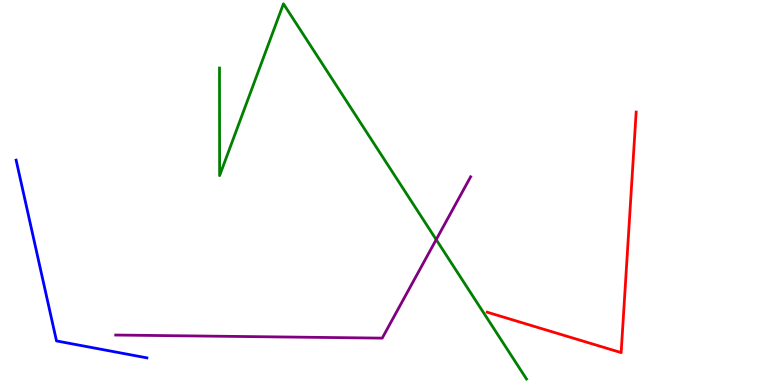[{'lines': ['blue', 'red'], 'intersections': []}, {'lines': ['green', 'red'], 'intersections': []}, {'lines': ['purple', 'red'], 'intersections': []}, {'lines': ['blue', 'green'], 'intersections': []}, {'lines': ['blue', 'purple'], 'intersections': []}, {'lines': ['green', 'purple'], 'intersections': [{'x': 5.63, 'y': 3.78}]}]